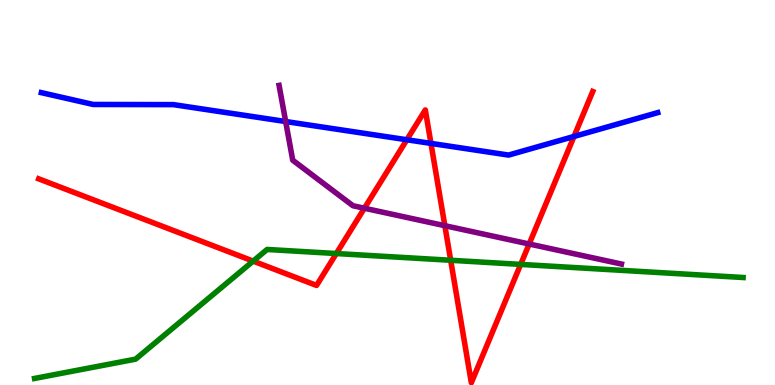[{'lines': ['blue', 'red'], 'intersections': [{'x': 5.25, 'y': 6.37}, {'x': 5.56, 'y': 6.28}, {'x': 7.41, 'y': 6.46}]}, {'lines': ['green', 'red'], 'intersections': [{'x': 3.27, 'y': 3.22}, {'x': 4.34, 'y': 3.41}, {'x': 5.82, 'y': 3.24}, {'x': 6.72, 'y': 3.13}]}, {'lines': ['purple', 'red'], 'intersections': [{'x': 4.7, 'y': 4.59}, {'x': 5.74, 'y': 4.14}, {'x': 6.83, 'y': 3.66}]}, {'lines': ['blue', 'green'], 'intersections': []}, {'lines': ['blue', 'purple'], 'intersections': [{'x': 3.69, 'y': 6.84}]}, {'lines': ['green', 'purple'], 'intersections': []}]